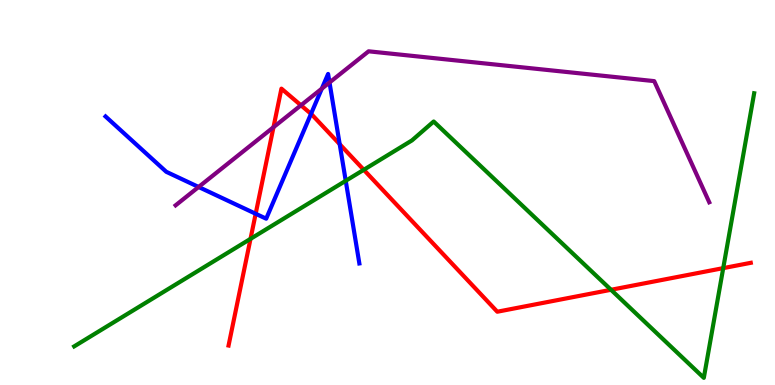[{'lines': ['blue', 'red'], 'intersections': [{'x': 3.3, 'y': 4.45}, {'x': 4.01, 'y': 7.04}, {'x': 4.38, 'y': 6.25}]}, {'lines': ['green', 'red'], 'intersections': [{'x': 3.23, 'y': 3.8}, {'x': 4.69, 'y': 5.59}, {'x': 7.88, 'y': 2.47}, {'x': 9.33, 'y': 3.04}]}, {'lines': ['purple', 'red'], 'intersections': [{'x': 3.53, 'y': 6.7}, {'x': 3.88, 'y': 7.27}]}, {'lines': ['blue', 'green'], 'intersections': [{'x': 4.46, 'y': 5.3}]}, {'lines': ['blue', 'purple'], 'intersections': [{'x': 2.56, 'y': 5.14}, {'x': 4.15, 'y': 7.7}, {'x': 4.25, 'y': 7.86}]}, {'lines': ['green', 'purple'], 'intersections': []}]